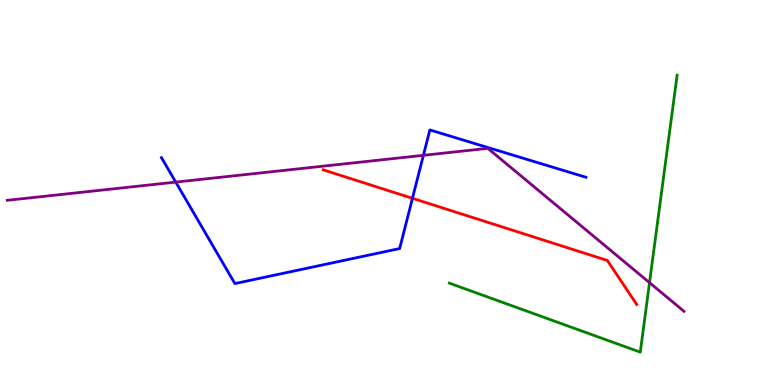[{'lines': ['blue', 'red'], 'intersections': [{'x': 5.32, 'y': 4.85}]}, {'lines': ['green', 'red'], 'intersections': []}, {'lines': ['purple', 'red'], 'intersections': []}, {'lines': ['blue', 'green'], 'intersections': []}, {'lines': ['blue', 'purple'], 'intersections': [{'x': 2.27, 'y': 5.27}, {'x': 5.46, 'y': 5.97}]}, {'lines': ['green', 'purple'], 'intersections': [{'x': 8.38, 'y': 2.66}]}]